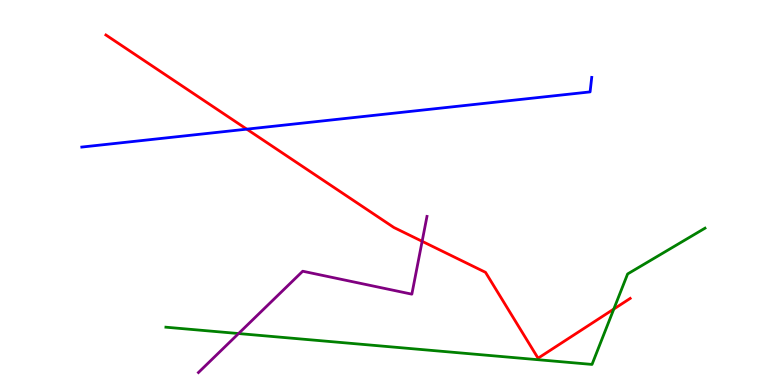[{'lines': ['blue', 'red'], 'intersections': [{'x': 3.18, 'y': 6.65}]}, {'lines': ['green', 'red'], 'intersections': [{'x': 7.92, 'y': 1.97}]}, {'lines': ['purple', 'red'], 'intersections': [{'x': 5.45, 'y': 3.73}]}, {'lines': ['blue', 'green'], 'intersections': []}, {'lines': ['blue', 'purple'], 'intersections': []}, {'lines': ['green', 'purple'], 'intersections': [{'x': 3.08, 'y': 1.34}]}]